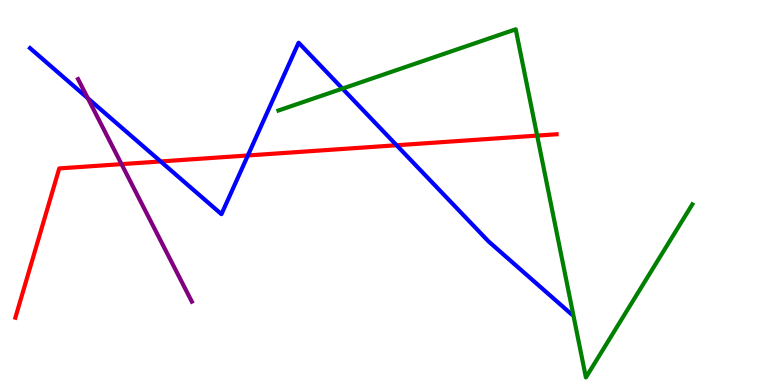[{'lines': ['blue', 'red'], 'intersections': [{'x': 2.07, 'y': 5.81}, {'x': 3.2, 'y': 5.96}, {'x': 5.12, 'y': 6.23}]}, {'lines': ['green', 'red'], 'intersections': [{'x': 6.93, 'y': 6.48}]}, {'lines': ['purple', 'red'], 'intersections': [{'x': 1.57, 'y': 5.74}]}, {'lines': ['blue', 'green'], 'intersections': [{'x': 4.42, 'y': 7.7}]}, {'lines': ['blue', 'purple'], 'intersections': [{'x': 1.13, 'y': 7.45}]}, {'lines': ['green', 'purple'], 'intersections': []}]